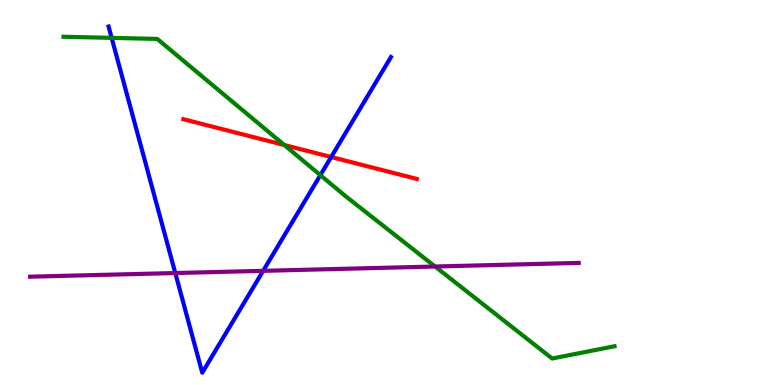[{'lines': ['blue', 'red'], 'intersections': [{'x': 4.27, 'y': 5.92}]}, {'lines': ['green', 'red'], 'intersections': [{'x': 3.67, 'y': 6.23}]}, {'lines': ['purple', 'red'], 'intersections': []}, {'lines': ['blue', 'green'], 'intersections': [{'x': 1.44, 'y': 9.02}, {'x': 4.13, 'y': 5.45}]}, {'lines': ['blue', 'purple'], 'intersections': [{'x': 2.26, 'y': 2.91}, {'x': 3.4, 'y': 2.97}]}, {'lines': ['green', 'purple'], 'intersections': [{'x': 5.61, 'y': 3.08}]}]